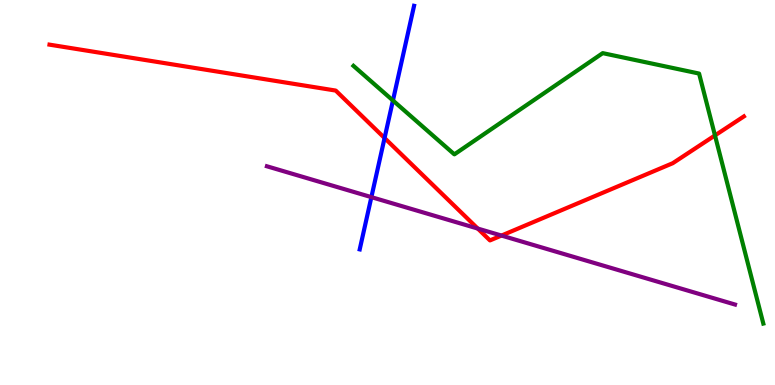[{'lines': ['blue', 'red'], 'intersections': [{'x': 4.96, 'y': 6.42}]}, {'lines': ['green', 'red'], 'intersections': [{'x': 9.23, 'y': 6.48}]}, {'lines': ['purple', 'red'], 'intersections': [{'x': 6.16, 'y': 4.06}, {'x': 6.47, 'y': 3.88}]}, {'lines': ['blue', 'green'], 'intersections': [{'x': 5.07, 'y': 7.39}]}, {'lines': ['blue', 'purple'], 'intersections': [{'x': 4.79, 'y': 4.88}]}, {'lines': ['green', 'purple'], 'intersections': []}]